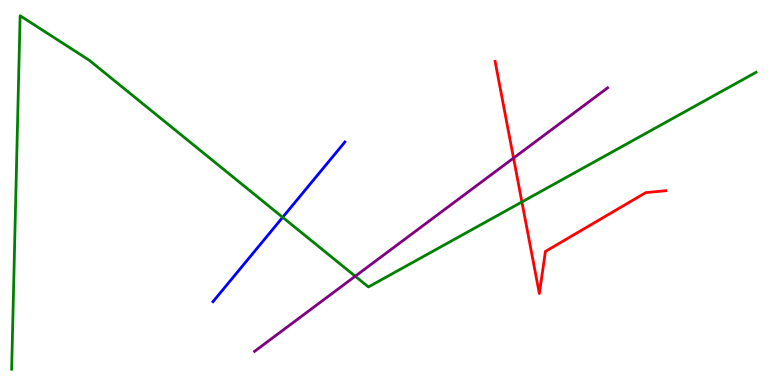[{'lines': ['blue', 'red'], 'intersections': []}, {'lines': ['green', 'red'], 'intersections': [{'x': 6.73, 'y': 4.75}]}, {'lines': ['purple', 'red'], 'intersections': [{'x': 6.63, 'y': 5.89}]}, {'lines': ['blue', 'green'], 'intersections': [{'x': 3.65, 'y': 4.36}]}, {'lines': ['blue', 'purple'], 'intersections': []}, {'lines': ['green', 'purple'], 'intersections': [{'x': 4.58, 'y': 2.83}]}]